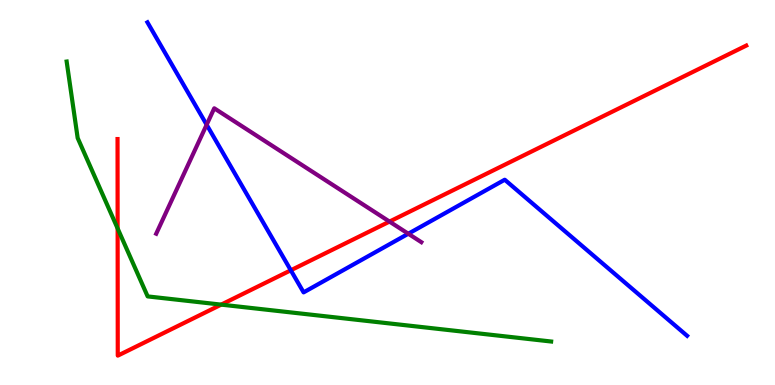[{'lines': ['blue', 'red'], 'intersections': [{'x': 3.75, 'y': 2.98}]}, {'lines': ['green', 'red'], 'intersections': [{'x': 1.52, 'y': 4.07}, {'x': 2.85, 'y': 2.09}]}, {'lines': ['purple', 'red'], 'intersections': [{'x': 5.03, 'y': 4.24}]}, {'lines': ['blue', 'green'], 'intersections': []}, {'lines': ['blue', 'purple'], 'intersections': [{'x': 2.67, 'y': 6.76}, {'x': 5.27, 'y': 3.93}]}, {'lines': ['green', 'purple'], 'intersections': []}]